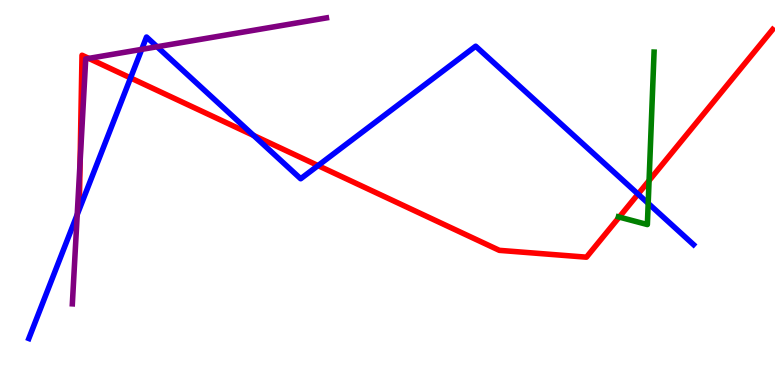[{'lines': ['blue', 'red'], 'intersections': [{'x': 1.68, 'y': 7.98}, {'x': 3.27, 'y': 6.48}, {'x': 4.1, 'y': 5.7}, {'x': 8.23, 'y': 4.96}]}, {'lines': ['green', 'red'], 'intersections': [{'x': 7.99, 'y': 4.36}, {'x': 8.38, 'y': 5.31}]}, {'lines': ['purple', 'red'], 'intersections': [{'x': 1.03, 'y': 5.79}, {'x': 1.15, 'y': 8.48}]}, {'lines': ['blue', 'green'], 'intersections': [{'x': 8.36, 'y': 4.72}]}, {'lines': ['blue', 'purple'], 'intersections': [{'x': 0.996, 'y': 4.43}, {'x': 1.83, 'y': 8.72}, {'x': 2.03, 'y': 8.79}]}, {'lines': ['green', 'purple'], 'intersections': []}]